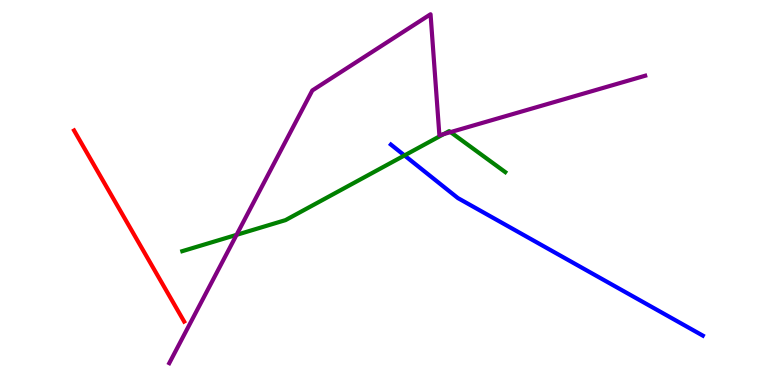[{'lines': ['blue', 'red'], 'intersections': []}, {'lines': ['green', 'red'], 'intersections': []}, {'lines': ['purple', 'red'], 'intersections': []}, {'lines': ['blue', 'green'], 'intersections': [{'x': 5.22, 'y': 5.96}]}, {'lines': ['blue', 'purple'], 'intersections': []}, {'lines': ['green', 'purple'], 'intersections': [{'x': 3.05, 'y': 3.9}, {'x': 5.73, 'y': 6.52}, {'x': 5.81, 'y': 6.57}]}]